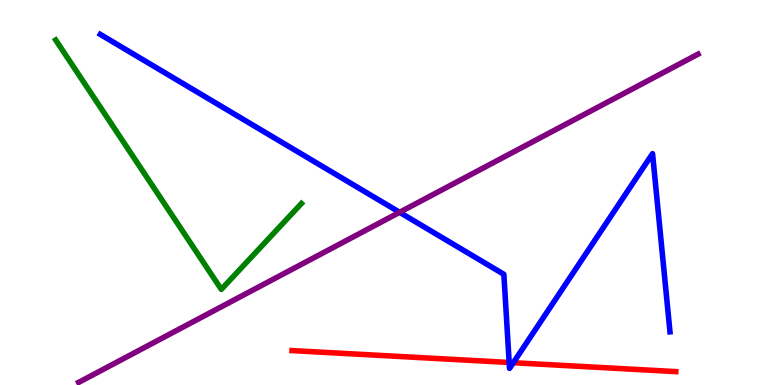[{'lines': ['blue', 'red'], 'intersections': [{'x': 6.57, 'y': 0.585}, {'x': 6.62, 'y': 0.579}]}, {'lines': ['green', 'red'], 'intersections': []}, {'lines': ['purple', 'red'], 'intersections': []}, {'lines': ['blue', 'green'], 'intersections': []}, {'lines': ['blue', 'purple'], 'intersections': [{'x': 5.16, 'y': 4.49}]}, {'lines': ['green', 'purple'], 'intersections': []}]